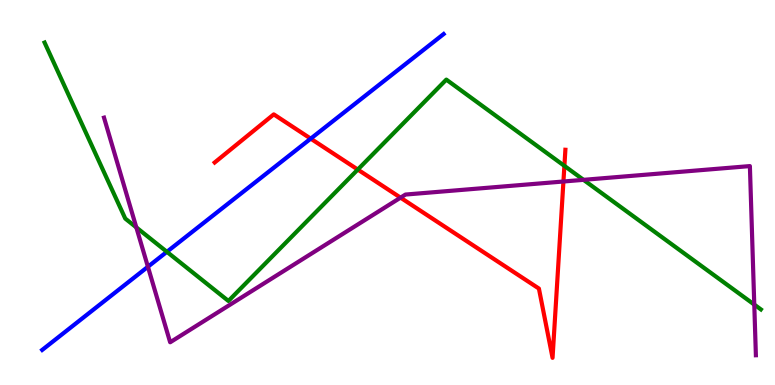[{'lines': ['blue', 'red'], 'intersections': [{'x': 4.01, 'y': 6.4}]}, {'lines': ['green', 'red'], 'intersections': [{'x': 4.62, 'y': 5.6}, {'x': 7.28, 'y': 5.69}]}, {'lines': ['purple', 'red'], 'intersections': [{'x': 5.17, 'y': 4.87}, {'x': 7.27, 'y': 5.29}]}, {'lines': ['blue', 'green'], 'intersections': [{'x': 2.15, 'y': 3.46}]}, {'lines': ['blue', 'purple'], 'intersections': [{'x': 1.91, 'y': 3.07}]}, {'lines': ['green', 'purple'], 'intersections': [{'x': 1.76, 'y': 4.09}, {'x': 7.53, 'y': 5.33}, {'x': 9.73, 'y': 2.09}]}]